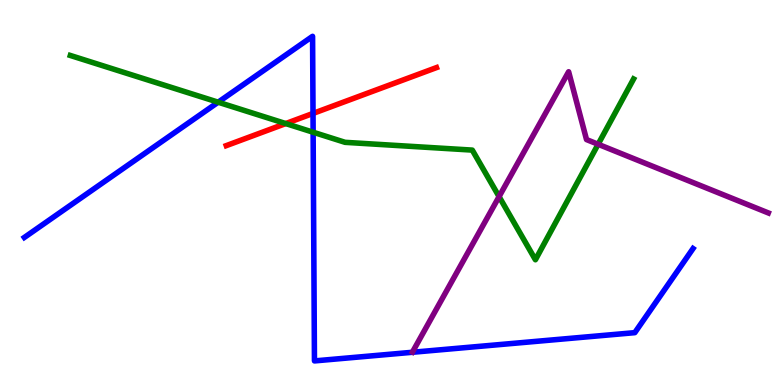[{'lines': ['blue', 'red'], 'intersections': [{'x': 4.04, 'y': 7.05}]}, {'lines': ['green', 'red'], 'intersections': [{'x': 3.69, 'y': 6.79}]}, {'lines': ['purple', 'red'], 'intersections': []}, {'lines': ['blue', 'green'], 'intersections': [{'x': 2.81, 'y': 7.35}, {'x': 4.04, 'y': 6.57}]}, {'lines': ['blue', 'purple'], 'intersections': []}, {'lines': ['green', 'purple'], 'intersections': [{'x': 6.44, 'y': 4.89}, {'x': 7.72, 'y': 6.25}]}]